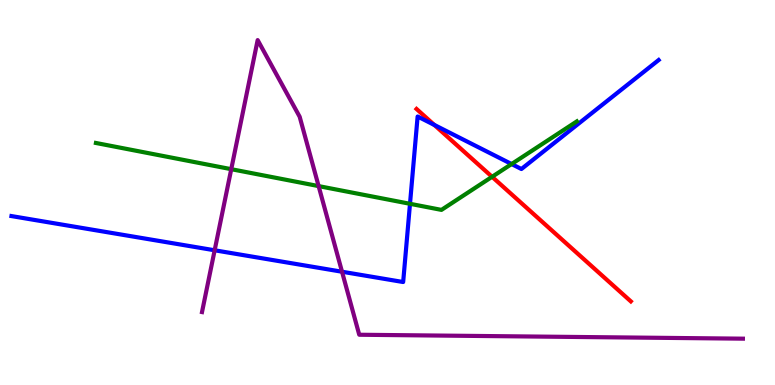[{'lines': ['blue', 'red'], 'intersections': [{'x': 5.6, 'y': 6.75}]}, {'lines': ['green', 'red'], 'intersections': [{'x': 6.35, 'y': 5.41}]}, {'lines': ['purple', 'red'], 'intersections': []}, {'lines': ['blue', 'green'], 'intersections': [{'x': 5.29, 'y': 4.71}, {'x': 6.6, 'y': 5.74}]}, {'lines': ['blue', 'purple'], 'intersections': [{'x': 2.77, 'y': 3.5}, {'x': 4.41, 'y': 2.94}]}, {'lines': ['green', 'purple'], 'intersections': [{'x': 2.98, 'y': 5.61}, {'x': 4.11, 'y': 5.17}]}]